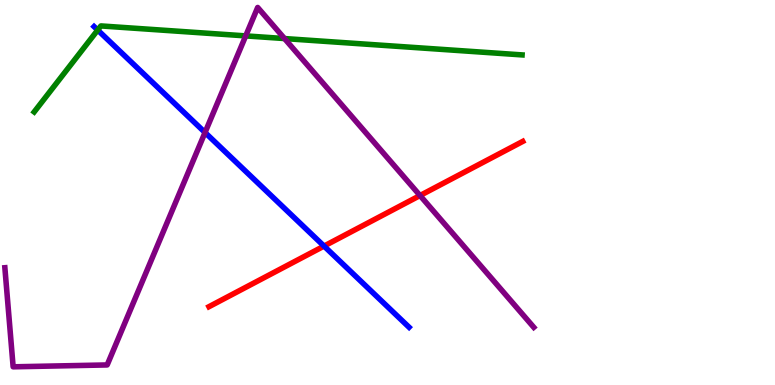[{'lines': ['blue', 'red'], 'intersections': [{'x': 4.18, 'y': 3.61}]}, {'lines': ['green', 'red'], 'intersections': []}, {'lines': ['purple', 'red'], 'intersections': [{'x': 5.42, 'y': 4.92}]}, {'lines': ['blue', 'green'], 'intersections': [{'x': 1.26, 'y': 9.22}]}, {'lines': ['blue', 'purple'], 'intersections': [{'x': 2.65, 'y': 6.56}]}, {'lines': ['green', 'purple'], 'intersections': [{'x': 3.17, 'y': 9.07}, {'x': 3.67, 'y': 9.0}]}]